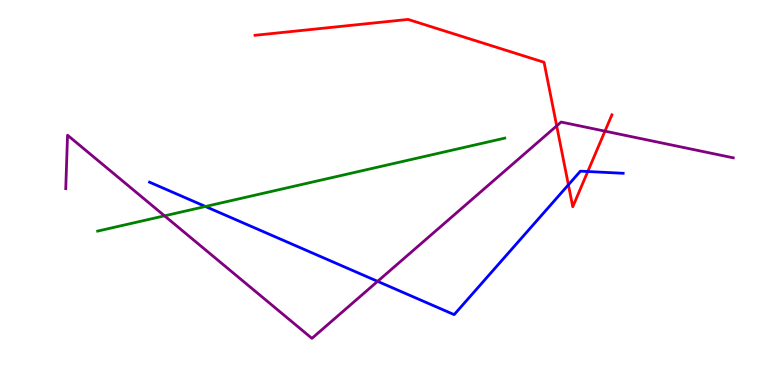[{'lines': ['blue', 'red'], 'intersections': [{'x': 7.33, 'y': 5.2}, {'x': 7.58, 'y': 5.54}]}, {'lines': ['green', 'red'], 'intersections': []}, {'lines': ['purple', 'red'], 'intersections': [{'x': 7.18, 'y': 6.73}, {'x': 7.81, 'y': 6.59}]}, {'lines': ['blue', 'green'], 'intersections': [{'x': 2.65, 'y': 4.64}]}, {'lines': ['blue', 'purple'], 'intersections': [{'x': 4.87, 'y': 2.69}]}, {'lines': ['green', 'purple'], 'intersections': [{'x': 2.12, 'y': 4.39}]}]